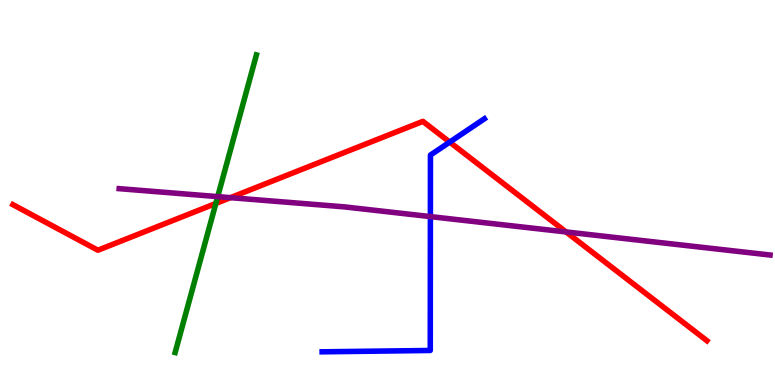[{'lines': ['blue', 'red'], 'intersections': [{'x': 5.8, 'y': 6.31}]}, {'lines': ['green', 'red'], 'intersections': [{'x': 2.79, 'y': 4.72}]}, {'lines': ['purple', 'red'], 'intersections': [{'x': 2.97, 'y': 4.87}, {'x': 7.3, 'y': 3.98}]}, {'lines': ['blue', 'green'], 'intersections': []}, {'lines': ['blue', 'purple'], 'intersections': [{'x': 5.55, 'y': 4.37}]}, {'lines': ['green', 'purple'], 'intersections': [{'x': 2.81, 'y': 4.89}]}]